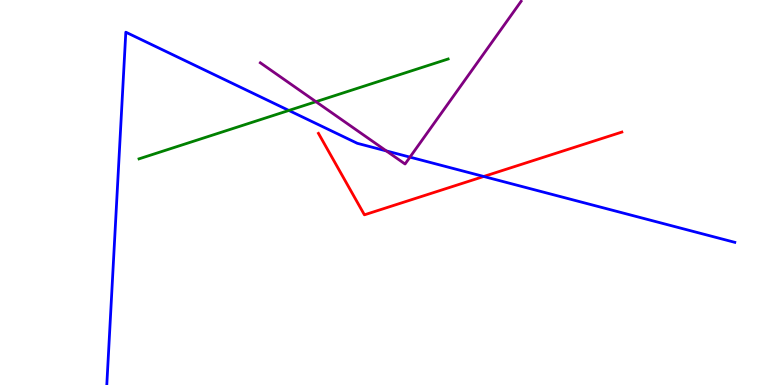[{'lines': ['blue', 'red'], 'intersections': [{'x': 6.24, 'y': 5.42}]}, {'lines': ['green', 'red'], 'intersections': []}, {'lines': ['purple', 'red'], 'intersections': []}, {'lines': ['blue', 'green'], 'intersections': [{'x': 3.73, 'y': 7.13}]}, {'lines': ['blue', 'purple'], 'intersections': [{'x': 4.99, 'y': 6.08}, {'x': 5.29, 'y': 5.92}]}, {'lines': ['green', 'purple'], 'intersections': [{'x': 4.08, 'y': 7.36}]}]